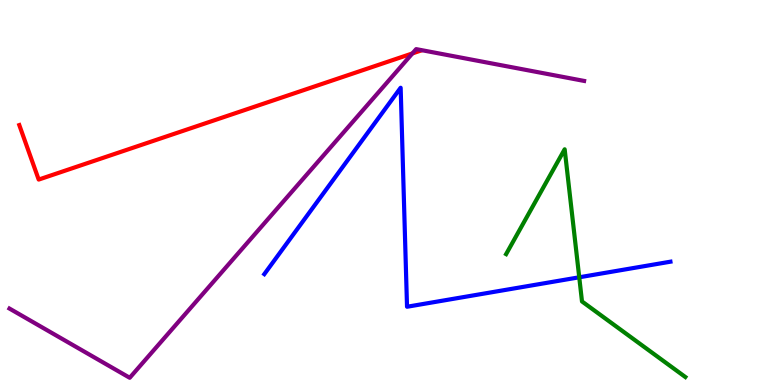[{'lines': ['blue', 'red'], 'intersections': []}, {'lines': ['green', 'red'], 'intersections': []}, {'lines': ['purple', 'red'], 'intersections': [{'x': 5.32, 'y': 8.61}]}, {'lines': ['blue', 'green'], 'intersections': [{'x': 7.47, 'y': 2.8}]}, {'lines': ['blue', 'purple'], 'intersections': []}, {'lines': ['green', 'purple'], 'intersections': []}]